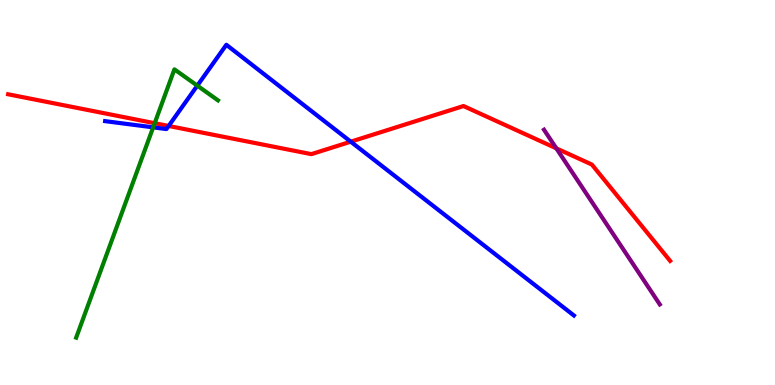[{'lines': ['blue', 'red'], 'intersections': [{'x': 2.18, 'y': 6.73}, {'x': 4.53, 'y': 6.32}]}, {'lines': ['green', 'red'], 'intersections': [{'x': 2.0, 'y': 6.8}]}, {'lines': ['purple', 'red'], 'intersections': [{'x': 7.18, 'y': 6.15}]}, {'lines': ['blue', 'green'], 'intersections': [{'x': 1.98, 'y': 6.69}, {'x': 2.55, 'y': 7.78}]}, {'lines': ['blue', 'purple'], 'intersections': []}, {'lines': ['green', 'purple'], 'intersections': []}]